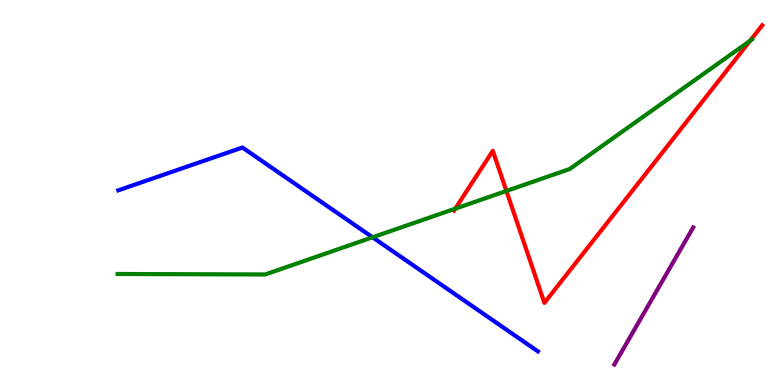[{'lines': ['blue', 'red'], 'intersections': []}, {'lines': ['green', 'red'], 'intersections': [{'x': 5.87, 'y': 4.58}, {'x': 6.53, 'y': 5.04}, {'x': 9.68, 'y': 8.94}]}, {'lines': ['purple', 'red'], 'intersections': []}, {'lines': ['blue', 'green'], 'intersections': [{'x': 4.81, 'y': 3.84}]}, {'lines': ['blue', 'purple'], 'intersections': []}, {'lines': ['green', 'purple'], 'intersections': []}]